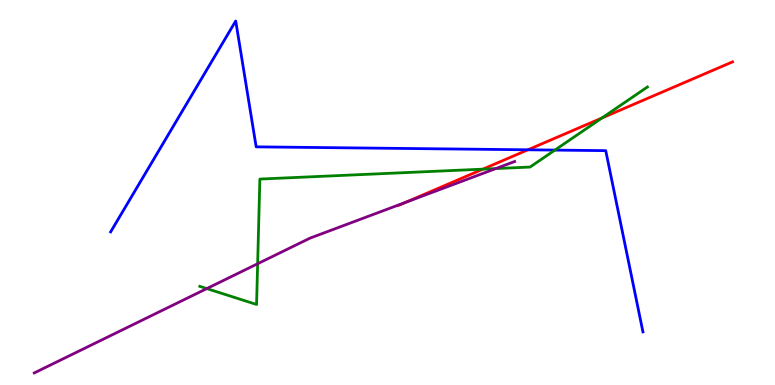[{'lines': ['blue', 'red'], 'intersections': [{'x': 6.81, 'y': 6.11}]}, {'lines': ['green', 'red'], 'intersections': [{'x': 6.23, 'y': 5.61}, {'x': 7.77, 'y': 6.94}]}, {'lines': ['purple', 'red'], 'intersections': [{'x': 5.24, 'y': 4.75}]}, {'lines': ['blue', 'green'], 'intersections': [{'x': 7.16, 'y': 6.1}]}, {'lines': ['blue', 'purple'], 'intersections': []}, {'lines': ['green', 'purple'], 'intersections': [{'x': 2.67, 'y': 2.5}, {'x': 3.32, 'y': 3.15}, {'x': 6.4, 'y': 5.62}]}]